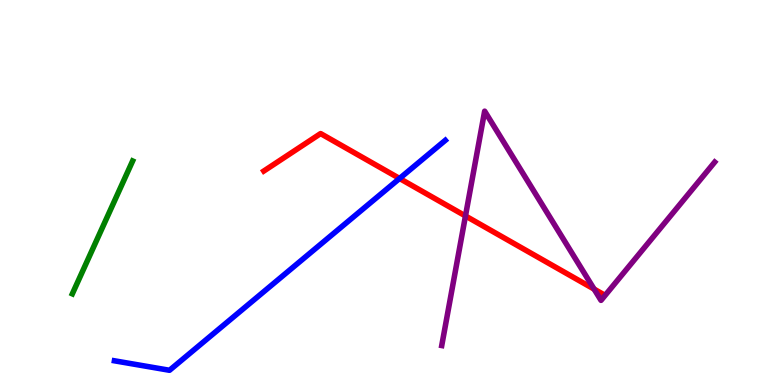[{'lines': ['blue', 'red'], 'intersections': [{'x': 5.16, 'y': 5.36}]}, {'lines': ['green', 'red'], 'intersections': []}, {'lines': ['purple', 'red'], 'intersections': [{'x': 6.01, 'y': 4.39}, {'x': 7.67, 'y': 2.49}]}, {'lines': ['blue', 'green'], 'intersections': []}, {'lines': ['blue', 'purple'], 'intersections': []}, {'lines': ['green', 'purple'], 'intersections': []}]